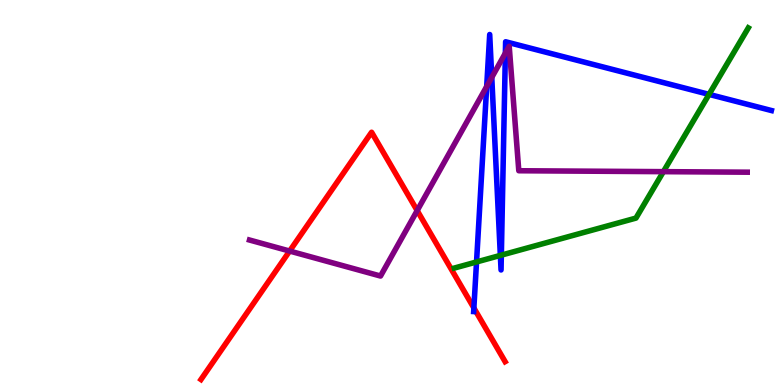[{'lines': ['blue', 'red'], 'intersections': [{'x': 6.11, 'y': 2.0}]}, {'lines': ['green', 'red'], 'intersections': []}, {'lines': ['purple', 'red'], 'intersections': [{'x': 3.74, 'y': 3.48}, {'x': 5.38, 'y': 4.53}]}, {'lines': ['blue', 'green'], 'intersections': [{'x': 6.15, 'y': 3.2}, {'x': 6.46, 'y': 3.37}, {'x': 6.47, 'y': 3.37}, {'x': 9.15, 'y': 7.55}]}, {'lines': ['blue', 'purple'], 'intersections': [{'x': 6.28, 'y': 7.75}, {'x': 6.35, 'y': 7.99}, {'x': 6.52, 'y': 8.62}]}, {'lines': ['green', 'purple'], 'intersections': [{'x': 8.56, 'y': 5.54}]}]